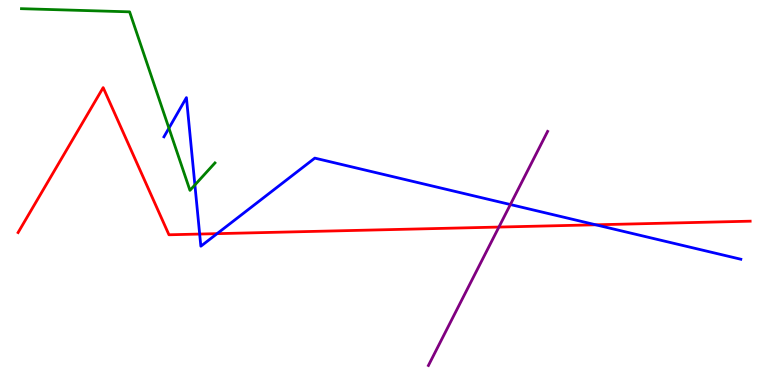[{'lines': ['blue', 'red'], 'intersections': [{'x': 2.58, 'y': 3.92}, {'x': 2.8, 'y': 3.93}, {'x': 7.69, 'y': 4.16}]}, {'lines': ['green', 'red'], 'intersections': []}, {'lines': ['purple', 'red'], 'intersections': [{'x': 6.44, 'y': 4.1}]}, {'lines': ['blue', 'green'], 'intersections': [{'x': 2.18, 'y': 6.67}, {'x': 2.51, 'y': 5.2}]}, {'lines': ['blue', 'purple'], 'intersections': [{'x': 6.59, 'y': 4.69}]}, {'lines': ['green', 'purple'], 'intersections': []}]